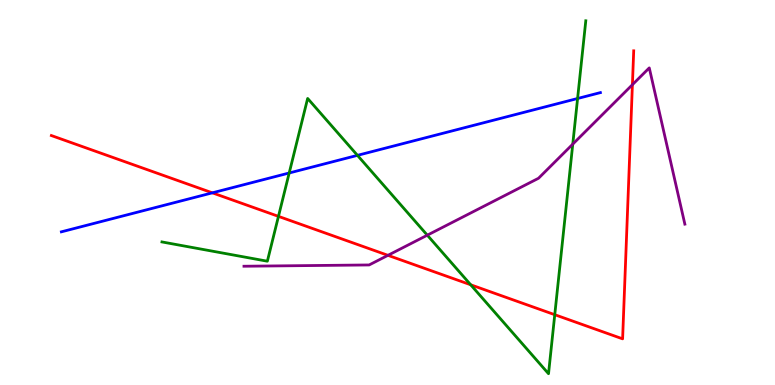[{'lines': ['blue', 'red'], 'intersections': [{'x': 2.74, 'y': 4.99}]}, {'lines': ['green', 'red'], 'intersections': [{'x': 3.59, 'y': 4.38}, {'x': 6.07, 'y': 2.6}, {'x': 7.16, 'y': 1.83}]}, {'lines': ['purple', 'red'], 'intersections': [{'x': 5.01, 'y': 3.37}, {'x': 8.16, 'y': 7.8}]}, {'lines': ['blue', 'green'], 'intersections': [{'x': 3.73, 'y': 5.51}, {'x': 4.61, 'y': 5.96}, {'x': 7.45, 'y': 7.44}]}, {'lines': ['blue', 'purple'], 'intersections': []}, {'lines': ['green', 'purple'], 'intersections': [{'x': 5.51, 'y': 3.89}, {'x': 7.39, 'y': 6.26}]}]